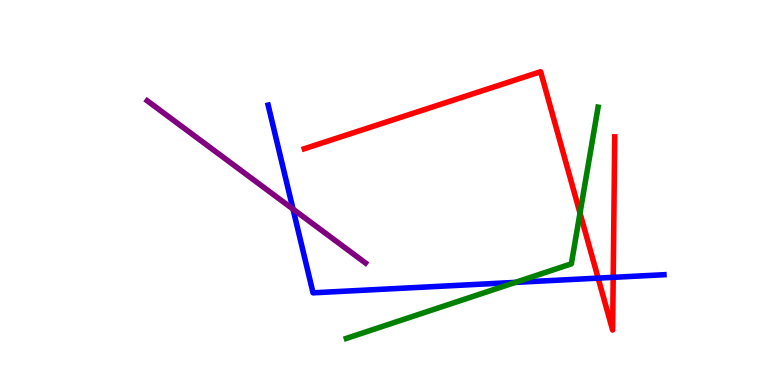[{'lines': ['blue', 'red'], 'intersections': [{'x': 7.72, 'y': 2.78}, {'x': 7.91, 'y': 2.8}]}, {'lines': ['green', 'red'], 'intersections': [{'x': 7.48, 'y': 4.47}]}, {'lines': ['purple', 'red'], 'intersections': []}, {'lines': ['blue', 'green'], 'intersections': [{'x': 6.65, 'y': 2.67}]}, {'lines': ['blue', 'purple'], 'intersections': [{'x': 3.78, 'y': 4.57}]}, {'lines': ['green', 'purple'], 'intersections': []}]